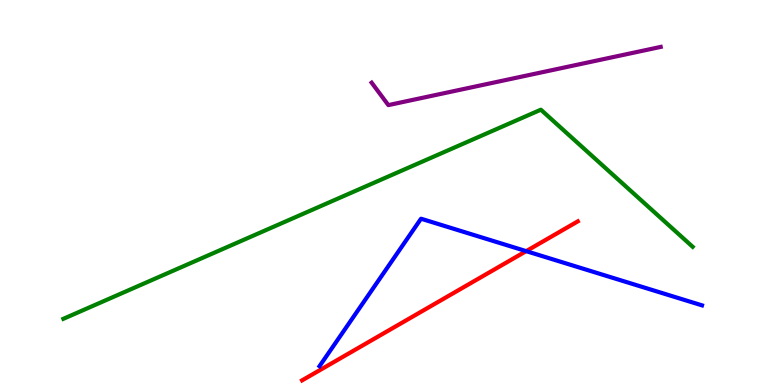[{'lines': ['blue', 'red'], 'intersections': [{'x': 6.79, 'y': 3.48}]}, {'lines': ['green', 'red'], 'intersections': []}, {'lines': ['purple', 'red'], 'intersections': []}, {'lines': ['blue', 'green'], 'intersections': []}, {'lines': ['blue', 'purple'], 'intersections': []}, {'lines': ['green', 'purple'], 'intersections': []}]